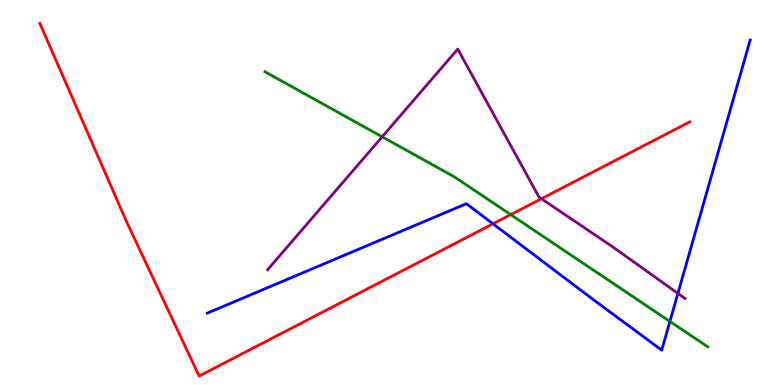[{'lines': ['blue', 'red'], 'intersections': [{'x': 6.36, 'y': 4.19}]}, {'lines': ['green', 'red'], 'intersections': [{'x': 6.59, 'y': 4.43}]}, {'lines': ['purple', 'red'], 'intersections': [{'x': 6.99, 'y': 4.84}]}, {'lines': ['blue', 'green'], 'intersections': [{'x': 8.64, 'y': 1.65}]}, {'lines': ['blue', 'purple'], 'intersections': [{'x': 8.75, 'y': 2.38}]}, {'lines': ['green', 'purple'], 'intersections': [{'x': 4.93, 'y': 6.45}]}]